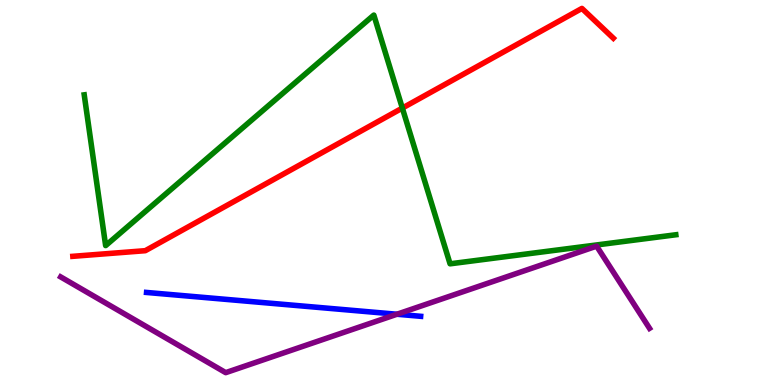[{'lines': ['blue', 'red'], 'intersections': []}, {'lines': ['green', 'red'], 'intersections': [{'x': 5.19, 'y': 7.19}]}, {'lines': ['purple', 'red'], 'intersections': []}, {'lines': ['blue', 'green'], 'intersections': []}, {'lines': ['blue', 'purple'], 'intersections': [{'x': 5.12, 'y': 1.84}]}, {'lines': ['green', 'purple'], 'intersections': []}]